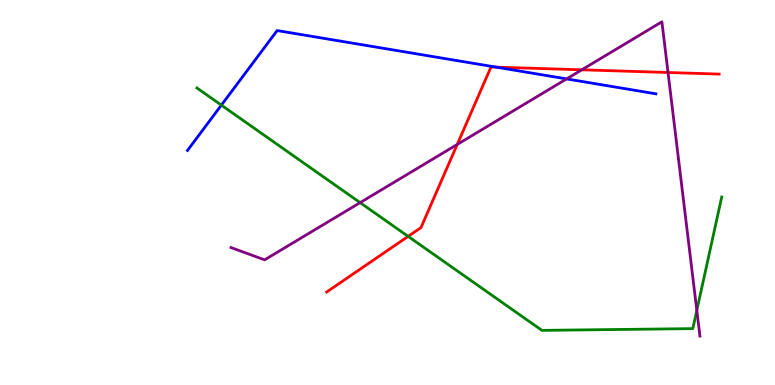[{'lines': ['blue', 'red'], 'intersections': [{'x': 6.4, 'y': 8.26}]}, {'lines': ['green', 'red'], 'intersections': [{'x': 5.27, 'y': 3.86}]}, {'lines': ['purple', 'red'], 'intersections': [{'x': 5.9, 'y': 6.25}, {'x': 7.51, 'y': 8.19}, {'x': 8.62, 'y': 8.12}]}, {'lines': ['blue', 'green'], 'intersections': [{'x': 2.86, 'y': 7.27}]}, {'lines': ['blue', 'purple'], 'intersections': [{'x': 7.31, 'y': 7.95}]}, {'lines': ['green', 'purple'], 'intersections': [{'x': 4.65, 'y': 4.74}, {'x': 8.99, 'y': 1.94}]}]